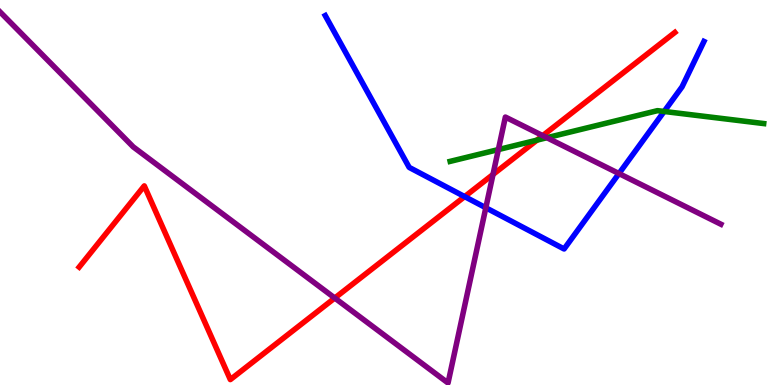[{'lines': ['blue', 'red'], 'intersections': [{'x': 6.0, 'y': 4.89}]}, {'lines': ['green', 'red'], 'intersections': [{'x': 6.93, 'y': 6.36}]}, {'lines': ['purple', 'red'], 'intersections': [{'x': 4.32, 'y': 2.26}, {'x': 6.36, 'y': 5.47}, {'x': 7.0, 'y': 6.48}]}, {'lines': ['blue', 'green'], 'intersections': [{'x': 8.57, 'y': 7.1}]}, {'lines': ['blue', 'purple'], 'intersections': [{'x': 6.27, 'y': 4.6}, {'x': 7.99, 'y': 5.49}]}, {'lines': ['green', 'purple'], 'intersections': [{'x': 6.43, 'y': 6.11}, {'x': 7.06, 'y': 6.42}]}]